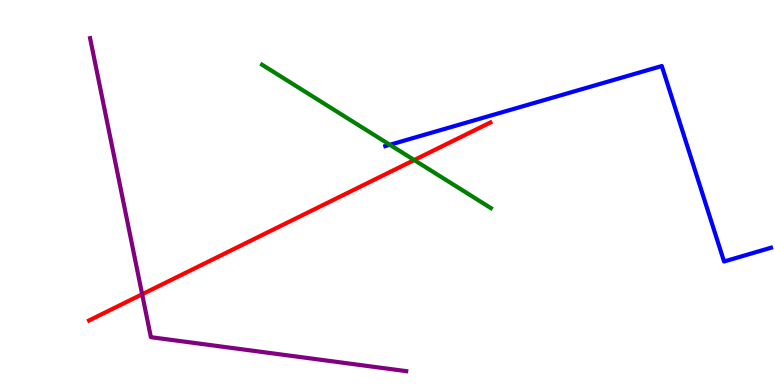[{'lines': ['blue', 'red'], 'intersections': []}, {'lines': ['green', 'red'], 'intersections': [{'x': 5.34, 'y': 5.84}]}, {'lines': ['purple', 'red'], 'intersections': [{'x': 1.83, 'y': 2.36}]}, {'lines': ['blue', 'green'], 'intersections': [{'x': 5.03, 'y': 6.24}]}, {'lines': ['blue', 'purple'], 'intersections': []}, {'lines': ['green', 'purple'], 'intersections': []}]